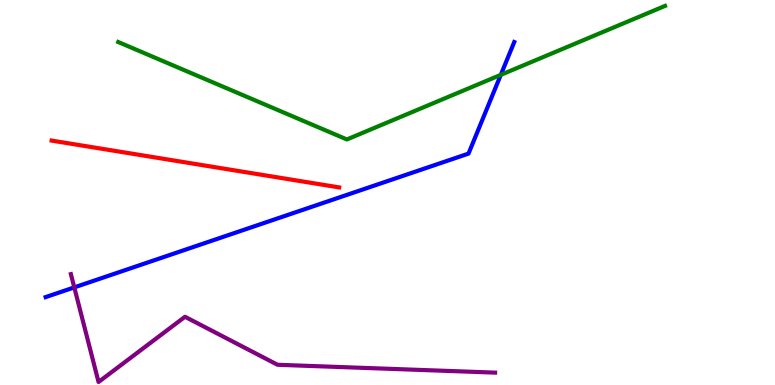[{'lines': ['blue', 'red'], 'intersections': []}, {'lines': ['green', 'red'], 'intersections': []}, {'lines': ['purple', 'red'], 'intersections': []}, {'lines': ['blue', 'green'], 'intersections': [{'x': 6.46, 'y': 8.06}]}, {'lines': ['blue', 'purple'], 'intersections': [{'x': 0.959, 'y': 2.54}]}, {'lines': ['green', 'purple'], 'intersections': []}]